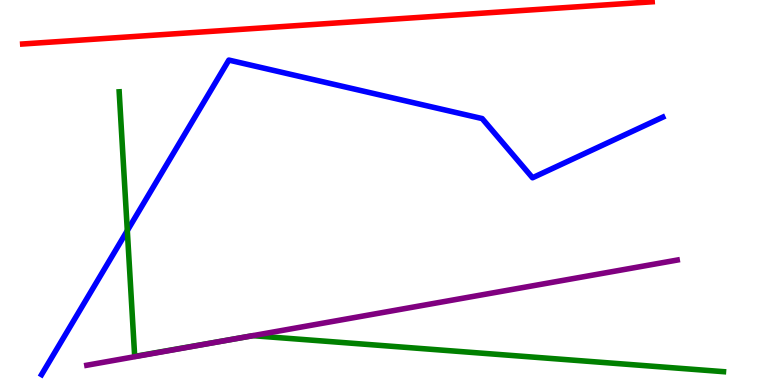[{'lines': ['blue', 'red'], 'intersections': []}, {'lines': ['green', 'red'], 'intersections': []}, {'lines': ['purple', 'red'], 'intersections': []}, {'lines': ['blue', 'green'], 'intersections': [{'x': 1.64, 'y': 4.01}]}, {'lines': ['blue', 'purple'], 'intersections': []}, {'lines': ['green', 'purple'], 'intersections': [{'x': 3.1, 'y': 1.22}]}]